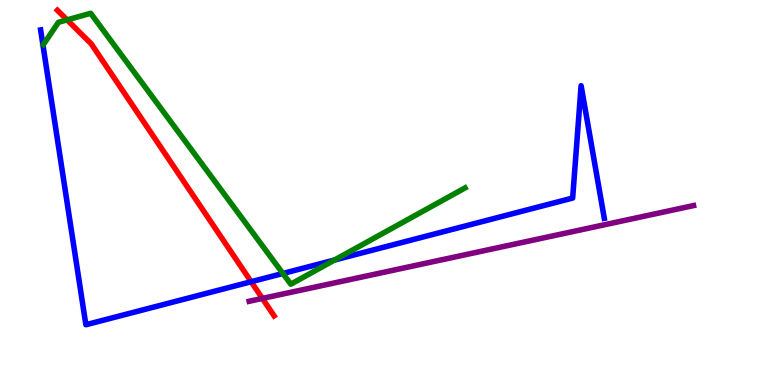[{'lines': ['blue', 'red'], 'intersections': [{'x': 3.24, 'y': 2.68}]}, {'lines': ['green', 'red'], 'intersections': [{'x': 0.866, 'y': 9.48}]}, {'lines': ['purple', 'red'], 'intersections': [{'x': 3.39, 'y': 2.25}]}, {'lines': ['blue', 'green'], 'intersections': [{'x': 3.65, 'y': 2.9}, {'x': 4.32, 'y': 3.25}]}, {'lines': ['blue', 'purple'], 'intersections': []}, {'lines': ['green', 'purple'], 'intersections': []}]